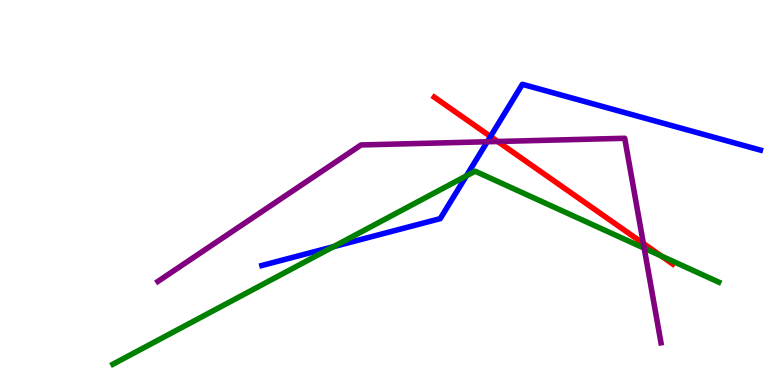[{'lines': ['blue', 'red'], 'intersections': [{'x': 6.33, 'y': 6.46}]}, {'lines': ['green', 'red'], 'intersections': [{'x': 8.53, 'y': 3.35}]}, {'lines': ['purple', 'red'], 'intersections': [{'x': 6.42, 'y': 6.32}, {'x': 8.3, 'y': 3.68}]}, {'lines': ['blue', 'green'], 'intersections': [{'x': 4.3, 'y': 3.59}, {'x': 6.02, 'y': 5.43}]}, {'lines': ['blue', 'purple'], 'intersections': [{'x': 6.29, 'y': 6.32}]}, {'lines': ['green', 'purple'], 'intersections': [{'x': 8.31, 'y': 3.55}]}]